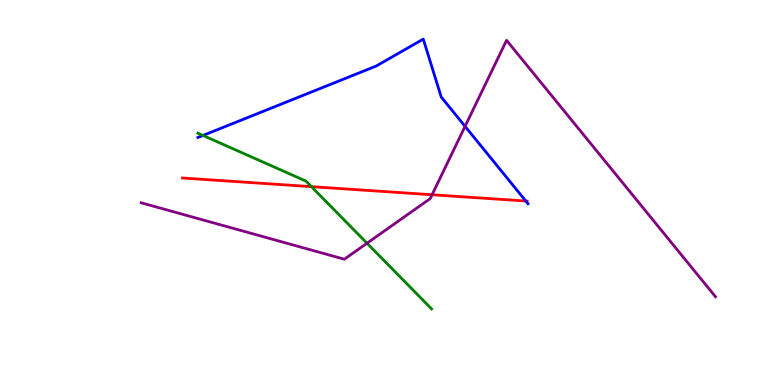[{'lines': ['blue', 'red'], 'intersections': [{'x': 6.78, 'y': 4.78}]}, {'lines': ['green', 'red'], 'intersections': [{'x': 4.02, 'y': 5.15}]}, {'lines': ['purple', 'red'], 'intersections': [{'x': 5.58, 'y': 4.94}]}, {'lines': ['blue', 'green'], 'intersections': [{'x': 2.62, 'y': 6.48}]}, {'lines': ['blue', 'purple'], 'intersections': [{'x': 6.0, 'y': 6.72}]}, {'lines': ['green', 'purple'], 'intersections': [{'x': 4.74, 'y': 3.68}]}]